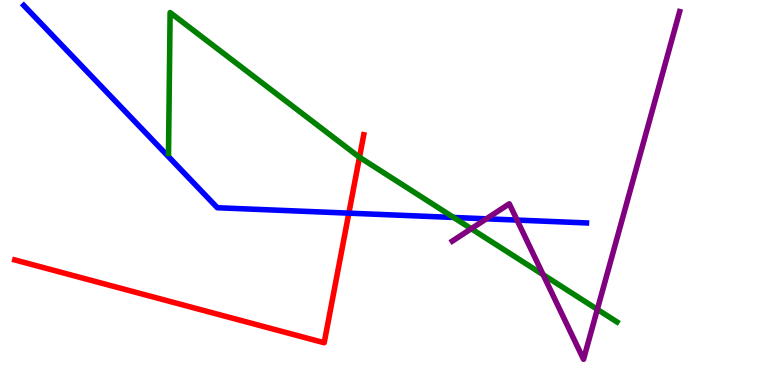[{'lines': ['blue', 'red'], 'intersections': [{'x': 4.5, 'y': 4.46}]}, {'lines': ['green', 'red'], 'intersections': [{'x': 4.64, 'y': 5.92}]}, {'lines': ['purple', 'red'], 'intersections': []}, {'lines': ['blue', 'green'], 'intersections': [{'x': 5.85, 'y': 4.35}]}, {'lines': ['blue', 'purple'], 'intersections': [{'x': 6.28, 'y': 4.32}, {'x': 6.67, 'y': 4.28}]}, {'lines': ['green', 'purple'], 'intersections': [{'x': 6.08, 'y': 4.06}, {'x': 7.01, 'y': 2.86}, {'x': 7.71, 'y': 1.96}]}]